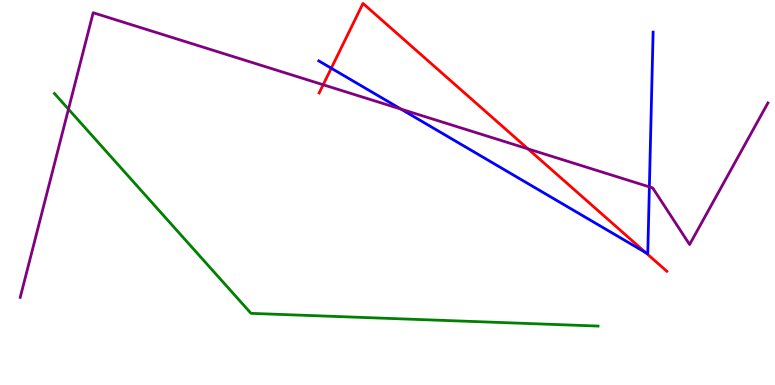[{'lines': ['blue', 'red'], 'intersections': [{'x': 4.27, 'y': 8.23}, {'x': 8.33, 'y': 3.44}]}, {'lines': ['green', 'red'], 'intersections': []}, {'lines': ['purple', 'red'], 'intersections': [{'x': 4.17, 'y': 7.8}, {'x': 6.81, 'y': 6.13}]}, {'lines': ['blue', 'green'], 'intersections': []}, {'lines': ['blue', 'purple'], 'intersections': [{'x': 5.17, 'y': 7.17}, {'x': 8.38, 'y': 5.15}]}, {'lines': ['green', 'purple'], 'intersections': [{'x': 0.883, 'y': 7.16}]}]